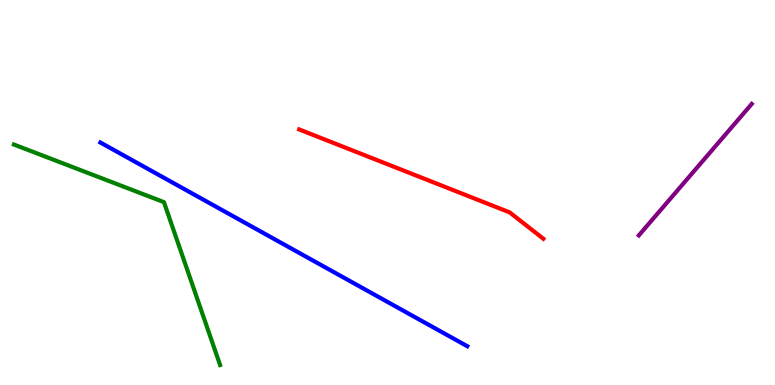[{'lines': ['blue', 'red'], 'intersections': []}, {'lines': ['green', 'red'], 'intersections': []}, {'lines': ['purple', 'red'], 'intersections': []}, {'lines': ['blue', 'green'], 'intersections': []}, {'lines': ['blue', 'purple'], 'intersections': []}, {'lines': ['green', 'purple'], 'intersections': []}]